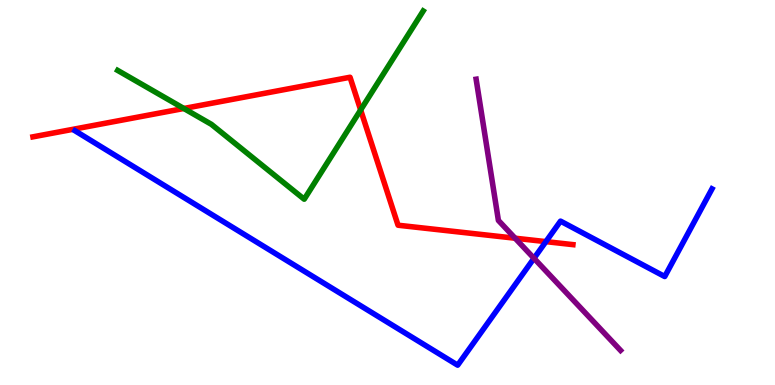[{'lines': ['blue', 'red'], 'intersections': [{'x': 7.04, 'y': 3.72}]}, {'lines': ['green', 'red'], 'intersections': [{'x': 2.37, 'y': 7.18}, {'x': 4.65, 'y': 7.14}]}, {'lines': ['purple', 'red'], 'intersections': [{'x': 6.65, 'y': 3.81}]}, {'lines': ['blue', 'green'], 'intersections': []}, {'lines': ['blue', 'purple'], 'intersections': [{'x': 6.89, 'y': 3.29}]}, {'lines': ['green', 'purple'], 'intersections': []}]